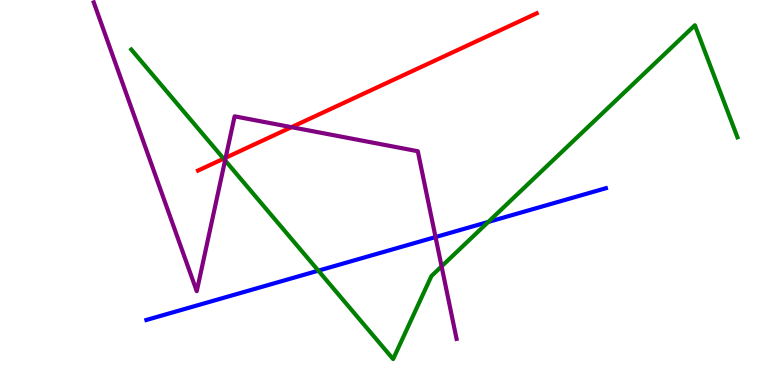[{'lines': ['blue', 'red'], 'intersections': []}, {'lines': ['green', 'red'], 'intersections': [{'x': 2.89, 'y': 5.88}]}, {'lines': ['purple', 'red'], 'intersections': [{'x': 2.91, 'y': 5.9}, {'x': 3.76, 'y': 6.7}]}, {'lines': ['blue', 'green'], 'intersections': [{'x': 4.11, 'y': 2.97}, {'x': 6.3, 'y': 4.24}]}, {'lines': ['blue', 'purple'], 'intersections': [{'x': 5.62, 'y': 3.84}]}, {'lines': ['green', 'purple'], 'intersections': [{'x': 2.9, 'y': 5.83}, {'x': 5.7, 'y': 3.08}]}]